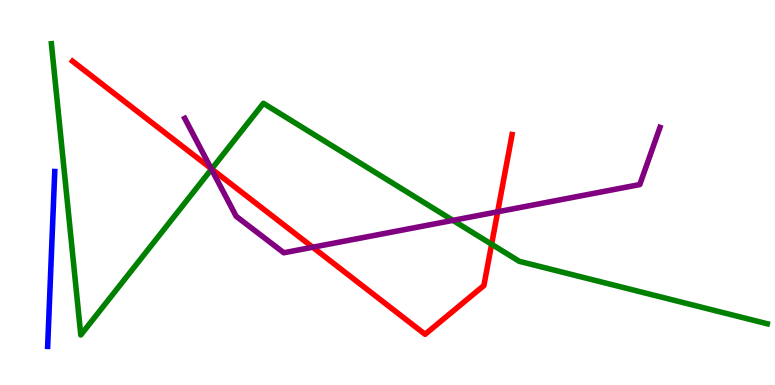[{'lines': ['blue', 'red'], 'intersections': []}, {'lines': ['green', 'red'], 'intersections': [{'x': 2.73, 'y': 5.61}, {'x': 6.34, 'y': 3.66}]}, {'lines': ['purple', 'red'], 'intersections': [{'x': 2.72, 'y': 5.62}, {'x': 4.03, 'y': 3.58}, {'x': 6.42, 'y': 4.5}]}, {'lines': ['blue', 'green'], 'intersections': []}, {'lines': ['blue', 'purple'], 'intersections': []}, {'lines': ['green', 'purple'], 'intersections': [{'x': 2.73, 'y': 5.6}, {'x': 5.84, 'y': 4.28}]}]